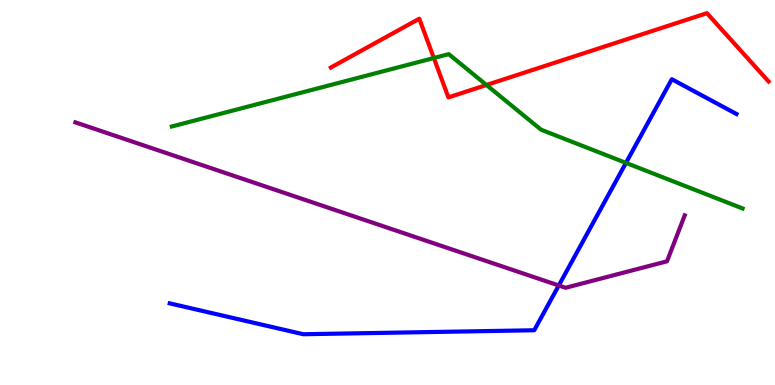[{'lines': ['blue', 'red'], 'intersections': []}, {'lines': ['green', 'red'], 'intersections': [{'x': 5.6, 'y': 8.49}, {'x': 6.28, 'y': 7.79}]}, {'lines': ['purple', 'red'], 'intersections': []}, {'lines': ['blue', 'green'], 'intersections': [{'x': 8.08, 'y': 5.77}]}, {'lines': ['blue', 'purple'], 'intersections': [{'x': 7.21, 'y': 2.58}]}, {'lines': ['green', 'purple'], 'intersections': []}]